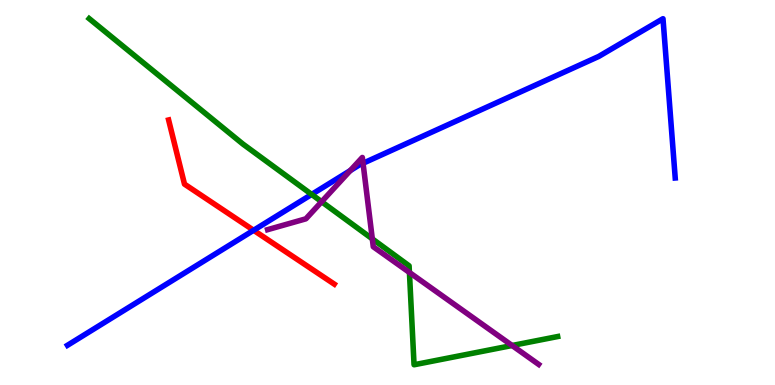[{'lines': ['blue', 'red'], 'intersections': [{'x': 3.27, 'y': 4.02}]}, {'lines': ['green', 'red'], 'intersections': []}, {'lines': ['purple', 'red'], 'intersections': []}, {'lines': ['blue', 'green'], 'intersections': [{'x': 4.02, 'y': 4.95}]}, {'lines': ['blue', 'purple'], 'intersections': [{'x': 4.52, 'y': 5.57}, {'x': 4.68, 'y': 5.76}]}, {'lines': ['green', 'purple'], 'intersections': [{'x': 4.15, 'y': 4.76}, {'x': 4.8, 'y': 3.8}, {'x': 5.28, 'y': 2.92}, {'x': 6.61, 'y': 1.03}]}]